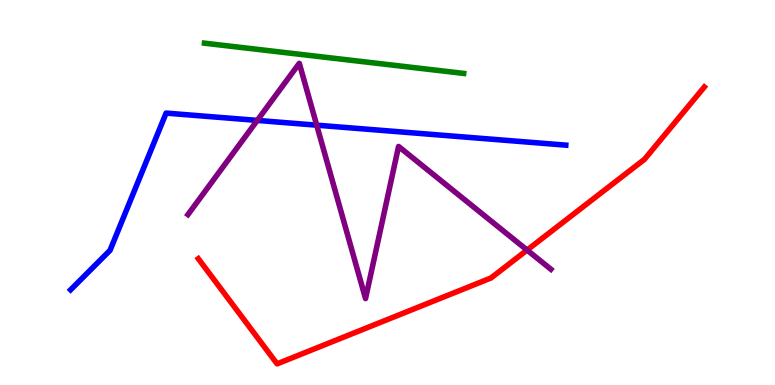[{'lines': ['blue', 'red'], 'intersections': []}, {'lines': ['green', 'red'], 'intersections': []}, {'lines': ['purple', 'red'], 'intersections': [{'x': 6.8, 'y': 3.5}]}, {'lines': ['blue', 'green'], 'intersections': []}, {'lines': ['blue', 'purple'], 'intersections': [{'x': 3.32, 'y': 6.87}, {'x': 4.09, 'y': 6.75}]}, {'lines': ['green', 'purple'], 'intersections': []}]